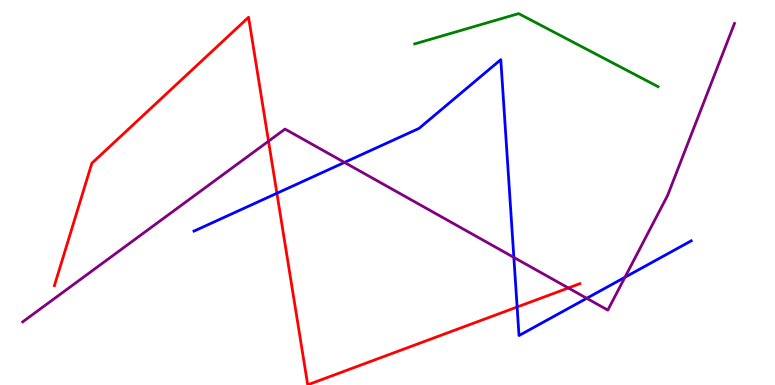[{'lines': ['blue', 'red'], 'intersections': [{'x': 3.57, 'y': 4.98}, {'x': 6.67, 'y': 2.03}]}, {'lines': ['green', 'red'], 'intersections': []}, {'lines': ['purple', 'red'], 'intersections': [{'x': 3.46, 'y': 6.33}, {'x': 7.33, 'y': 2.52}]}, {'lines': ['blue', 'green'], 'intersections': []}, {'lines': ['blue', 'purple'], 'intersections': [{'x': 4.44, 'y': 5.78}, {'x': 6.63, 'y': 3.31}, {'x': 7.57, 'y': 2.25}, {'x': 8.06, 'y': 2.8}]}, {'lines': ['green', 'purple'], 'intersections': []}]